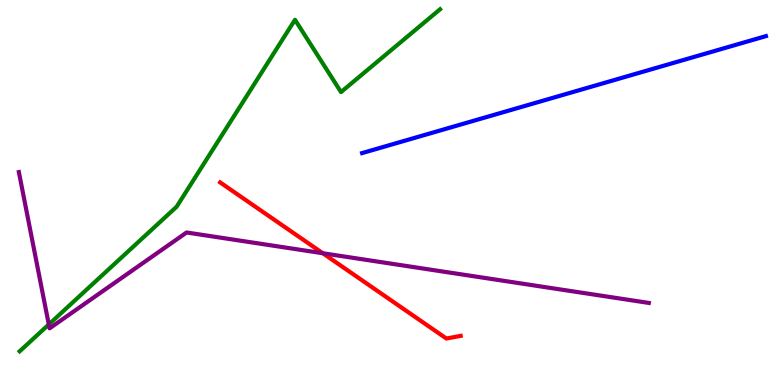[{'lines': ['blue', 'red'], 'intersections': []}, {'lines': ['green', 'red'], 'intersections': []}, {'lines': ['purple', 'red'], 'intersections': [{'x': 4.17, 'y': 3.42}]}, {'lines': ['blue', 'green'], 'intersections': []}, {'lines': ['blue', 'purple'], 'intersections': []}, {'lines': ['green', 'purple'], 'intersections': [{'x': 0.63, 'y': 1.57}]}]